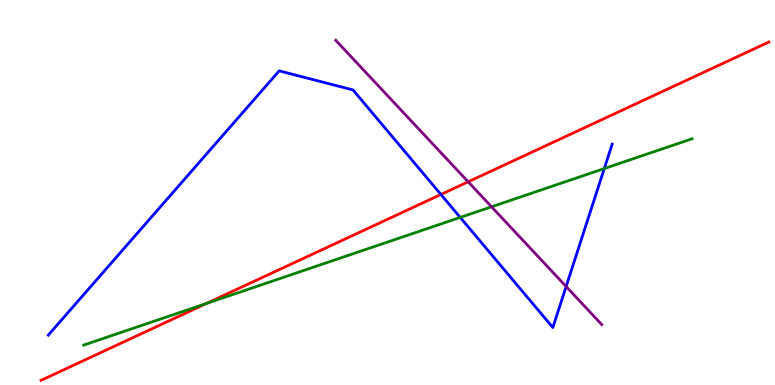[{'lines': ['blue', 'red'], 'intersections': [{'x': 5.69, 'y': 4.95}]}, {'lines': ['green', 'red'], 'intersections': [{'x': 2.66, 'y': 2.12}]}, {'lines': ['purple', 'red'], 'intersections': [{'x': 6.04, 'y': 5.28}]}, {'lines': ['blue', 'green'], 'intersections': [{'x': 5.94, 'y': 4.35}, {'x': 7.8, 'y': 5.62}]}, {'lines': ['blue', 'purple'], 'intersections': [{'x': 7.3, 'y': 2.56}]}, {'lines': ['green', 'purple'], 'intersections': [{'x': 6.34, 'y': 4.63}]}]